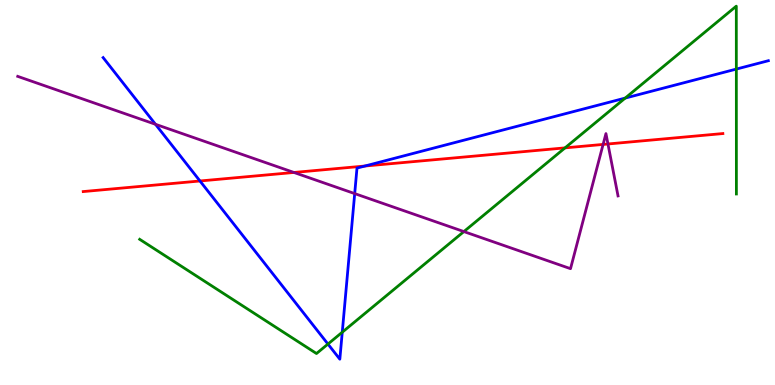[{'lines': ['blue', 'red'], 'intersections': [{'x': 2.58, 'y': 5.3}, {'x': 4.71, 'y': 5.69}]}, {'lines': ['green', 'red'], 'intersections': [{'x': 7.29, 'y': 6.16}]}, {'lines': ['purple', 'red'], 'intersections': [{'x': 3.79, 'y': 5.52}, {'x': 7.78, 'y': 6.25}, {'x': 7.84, 'y': 6.26}]}, {'lines': ['blue', 'green'], 'intersections': [{'x': 4.23, 'y': 1.06}, {'x': 4.42, 'y': 1.37}, {'x': 8.07, 'y': 7.45}, {'x': 9.5, 'y': 8.21}]}, {'lines': ['blue', 'purple'], 'intersections': [{'x': 2.01, 'y': 6.77}, {'x': 4.58, 'y': 4.97}]}, {'lines': ['green', 'purple'], 'intersections': [{'x': 5.99, 'y': 3.99}]}]